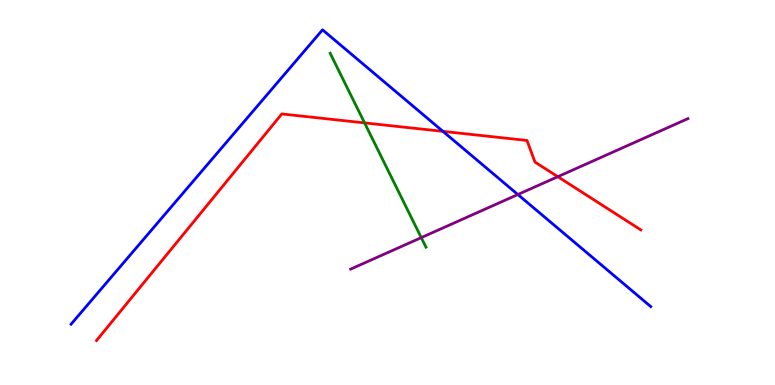[{'lines': ['blue', 'red'], 'intersections': [{'x': 5.72, 'y': 6.59}]}, {'lines': ['green', 'red'], 'intersections': [{'x': 4.7, 'y': 6.81}]}, {'lines': ['purple', 'red'], 'intersections': [{'x': 7.2, 'y': 5.41}]}, {'lines': ['blue', 'green'], 'intersections': []}, {'lines': ['blue', 'purple'], 'intersections': [{'x': 6.68, 'y': 4.95}]}, {'lines': ['green', 'purple'], 'intersections': [{'x': 5.44, 'y': 3.83}]}]